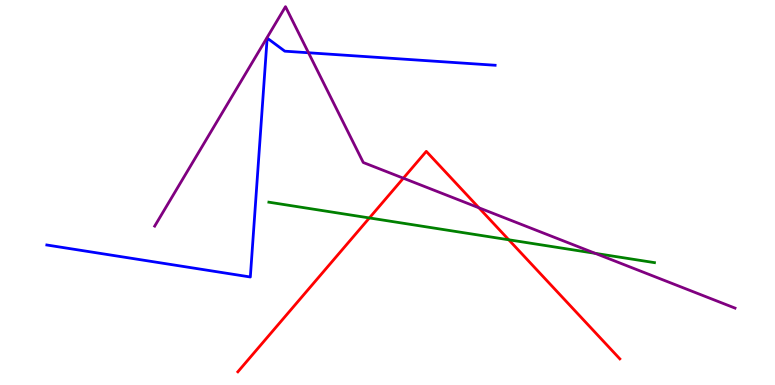[{'lines': ['blue', 'red'], 'intersections': []}, {'lines': ['green', 'red'], 'intersections': [{'x': 4.77, 'y': 4.34}, {'x': 6.56, 'y': 3.77}]}, {'lines': ['purple', 'red'], 'intersections': [{'x': 5.2, 'y': 5.37}, {'x': 6.18, 'y': 4.6}]}, {'lines': ['blue', 'green'], 'intersections': []}, {'lines': ['blue', 'purple'], 'intersections': [{'x': 3.98, 'y': 8.63}]}, {'lines': ['green', 'purple'], 'intersections': [{'x': 7.68, 'y': 3.42}]}]